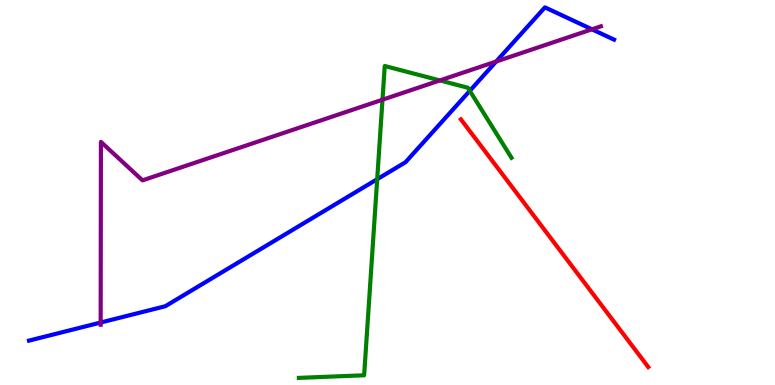[{'lines': ['blue', 'red'], 'intersections': []}, {'lines': ['green', 'red'], 'intersections': []}, {'lines': ['purple', 'red'], 'intersections': []}, {'lines': ['blue', 'green'], 'intersections': [{'x': 4.87, 'y': 5.35}, {'x': 6.06, 'y': 7.64}]}, {'lines': ['blue', 'purple'], 'intersections': [{'x': 1.3, 'y': 1.62}, {'x': 6.4, 'y': 8.4}, {'x': 7.64, 'y': 9.24}]}, {'lines': ['green', 'purple'], 'intersections': [{'x': 4.94, 'y': 7.41}, {'x': 5.68, 'y': 7.91}]}]